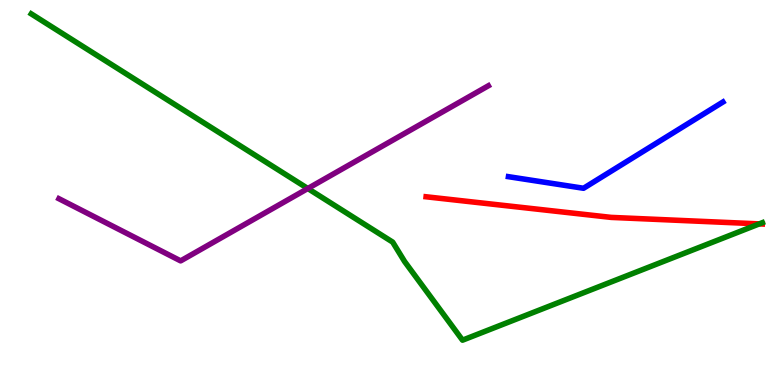[{'lines': ['blue', 'red'], 'intersections': []}, {'lines': ['green', 'red'], 'intersections': [{'x': 9.8, 'y': 4.18}]}, {'lines': ['purple', 'red'], 'intersections': []}, {'lines': ['blue', 'green'], 'intersections': []}, {'lines': ['blue', 'purple'], 'intersections': []}, {'lines': ['green', 'purple'], 'intersections': [{'x': 3.97, 'y': 5.1}]}]